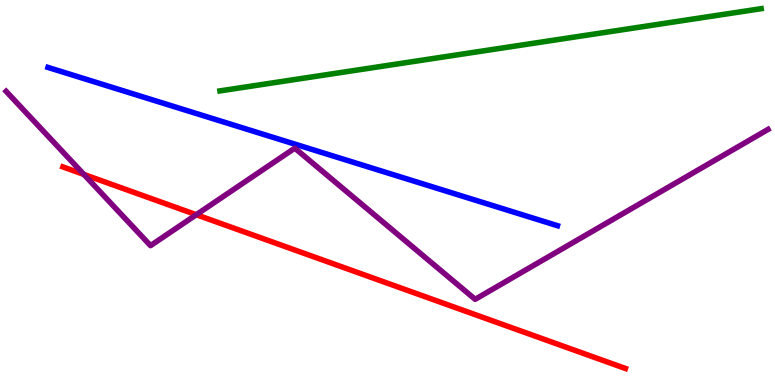[{'lines': ['blue', 'red'], 'intersections': []}, {'lines': ['green', 'red'], 'intersections': []}, {'lines': ['purple', 'red'], 'intersections': [{'x': 1.08, 'y': 5.47}, {'x': 2.53, 'y': 4.42}]}, {'lines': ['blue', 'green'], 'intersections': []}, {'lines': ['blue', 'purple'], 'intersections': []}, {'lines': ['green', 'purple'], 'intersections': []}]